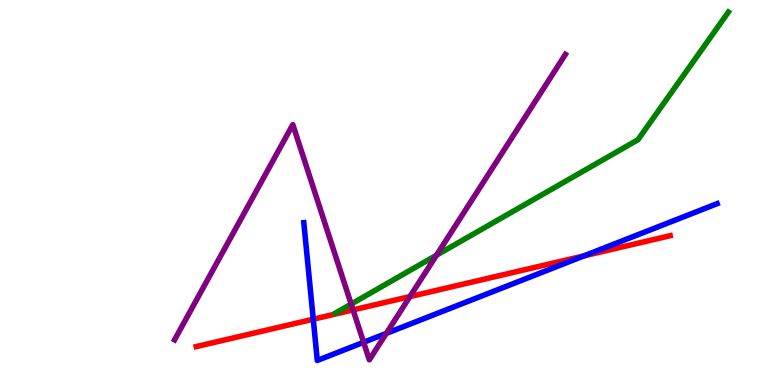[{'lines': ['blue', 'red'], 'intersections': [{'x': 4.04, 'y': 1.71}, {'x': 7.54, 'y': 3.35}]}, {'lines': ['green', 'red'], 'intersections': []}, {'lines': ['purple', 'red'], 'intersections': [{'x': 4.56, 'y': 1.95}, {'x': 5.29, 'y': 2.3}]}, {'lines': ['blue', 'green'], 'intersections': []}, {'lines': ['blue', 'purple'], 'intersections': [{'x': 4.69, 'y': 1.11}, {'x': 4.98, 'y': 1.34}]}, {'lines': ['green', 'purple'], 'intersections': [{'x': 4.53, 'y': 2.1}, {'x': 5.63, 'y': 3.37}]}]